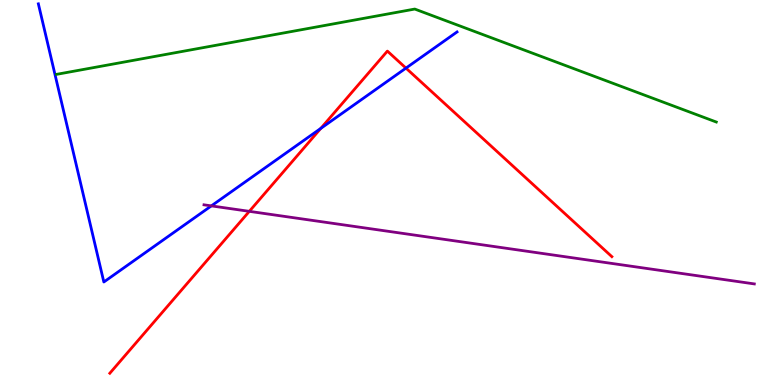[{'lines': ['blue', 'red'], 'intersections': [{'x': 4.14, 'y': 6.66}, {'x': 5.24, 'y': 8.23}]}, {'lines': ['green', 'red'], 'intersections': []}, {'lines': ['purple', 'red'], 'intersections': [{'x': 3.22, 'y': 4.51}]}, {'lines': ['blue', 'green'], 'intersections': []}, {'lines': ['blue', 'purple'], 'intersections': [{'x': 2.73, 'y': 4.65}]}, {'lines': ['green', 'purple'], 'intersections': []}]